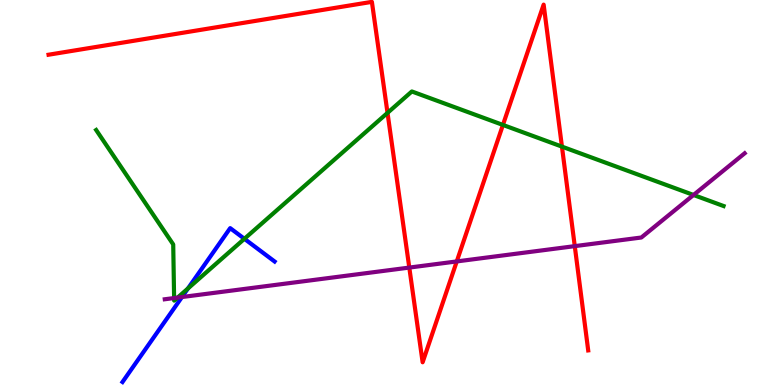[{'lines': ['blue', 'red'], 'intersections': []}, {'lines': ['green', 'red'], 'intersections': [{'x': 5.0, 'y': 7.07}, {'x': 6.49, 'y': 6.75}, {'x': 7.25, 'y': 6.19}]}, {'lines': ['purple', 'red'], 'intersections': [{'x': 5.28, 'y': 3.05}, {'x': 5.89, 'y': 3.21}, {'x': 7.42, 'y': 3.61}]}, {'lines': ['blue', 'green'], 'intersections': [{'x': 2.43, 'y': 2.51}, {'x': 3.15, 'y': 3.8}]}, {'lines': ['blue', 'purple'], 'intersections': [{'x': 2.35, 'y': 2.28}]}, {'lines': ['green', 'purple'], 'intersections': [{'x': 2.25, 'y': 2.26}, {'x': 2.29, 'y': 2.27}, {'x': 8.95, 'y': 4.94}]}]